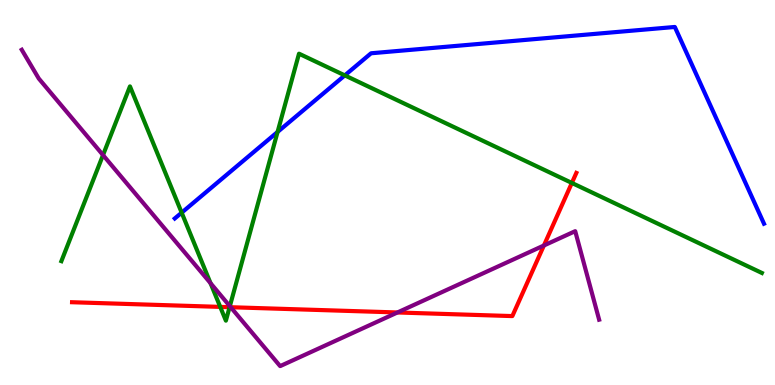[{'lines': ['blue', 'red'], 'intersections': []}, {'lines': ['green', 'red'], 'intersections': [{'x': 2.84, 'y': 2.03}, {'x': 2.96, 'y': 2.02}, {'x': 7.38, 'y': 5.25}]}, {'lines': ['purple', 'red'], 'intersections': [{'x': 2.98, 'y': 2.02}, {'x': 5.13, 'y': 1.88}, {'x': 7.02, 'y': 3.62}]}, {'lines': ['blue', 'green'], 'intersections': [{'x': 2.34, 'y': 4.48}, {'x': 3.58, 'y': 6.57}, {'x': 4.45, 'y': 8.04}]}, {'lines': ['blue', 'purple'], 'intersections': []}, {'lines': ['green', 'purple'], 'intersections': [{'x': 1.33, 'y': 5.97}, {'x': 2.72, 'y': 2.64}, {'x': 2.97, 'y': 2.05}]}]